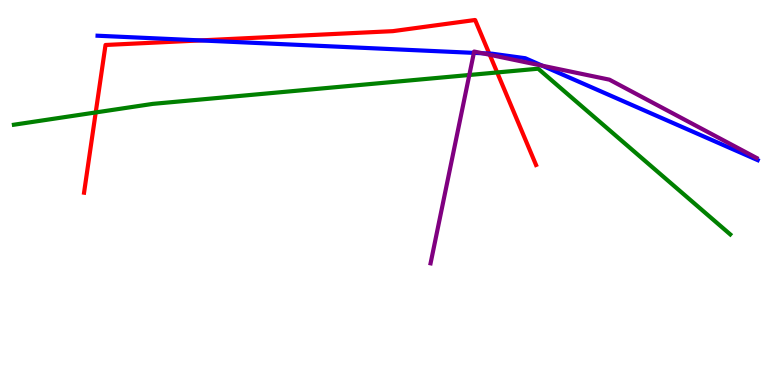[{'lines': ['blue', 'red'], 'intersections': [{'x': 2.59, 'y': 8.95}, {'x': 6.31, 'y': 8.61}]}, {'lines': ['green', 'red'], 'intersections': [{'x': 1.24, 'y': 7.08}, {'x': 6.42, 'y': 8.12}]}, {'lines': ['purple', 'red'], 'intersections': [{'x': 6.32, 'y': 8.58}]}, {'lines': ['blue', 'green'], 'intersections': []}, {'lines': ['blue', 'purple'], 'intersections': [{'x': 6.11, 'y': 8.63}, {'x': 6.23, 'y': 8.62}, {'x': 7.0, 'y': 8.29}]}, {'lines': ['green', 'purple'], 'intersections': [{'x': 6.06, 'y': 8.05}]}]